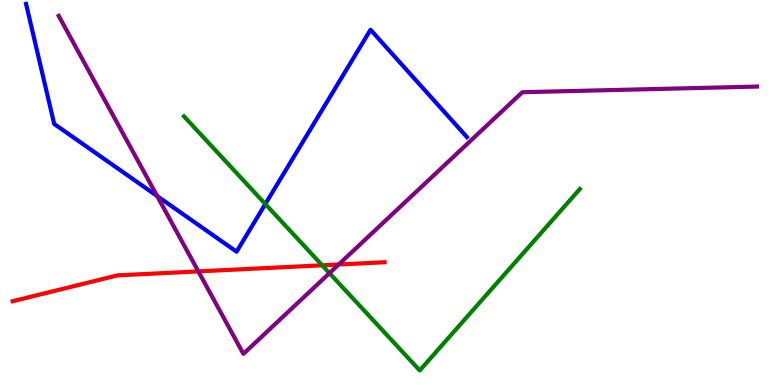[{'lines': ['blue', 'red'], 'intersections': []}, {'lines': ['green', 'red'], 'intersections': [{'x': 4.16, 'y': 3.11}]}, {'lines': ['purple', 'red'], 'intersections': [{'x': 2.56, 'y': 2.95}, {'x': 4.37, 'y': 3.13}]}, {'lines': ['blue', 'green'], 'intersections': [{'x': 3.42, 'y': 4.7}]}, {'lines': ['blue', 'purple'], 'intersections': [{'x': 2.03, 'y': 4.91}]}, {'lines': ['green', 'purple'], 'intersections': [{'x': 4.25, 'y': 2.91}]}]